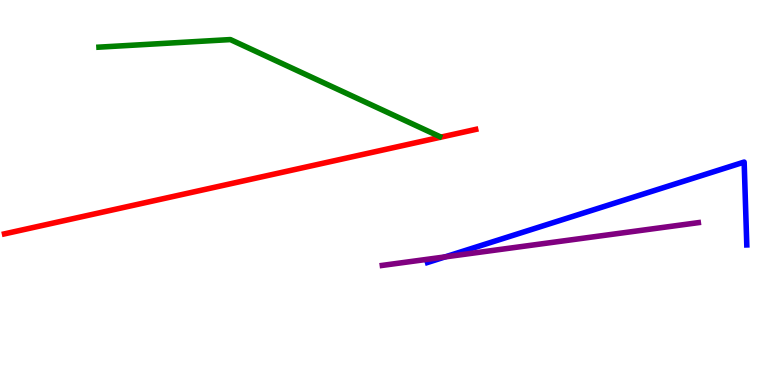[{'lines': ['blue', 'red'], 'intersections': []}, {'lines': ['green', 'red'], 'intersections': []}, {'lines': ['purple', 'red'], 'intersections': []}, {'lines': ['blue', 'green'], 'intersections': []}, {'lines': ['blue', 'purple'], 'intersections': [{'x': 5.74, 'y': 3.33}]}, {'lines': ['green', 'purple'], 'intersections': []}]